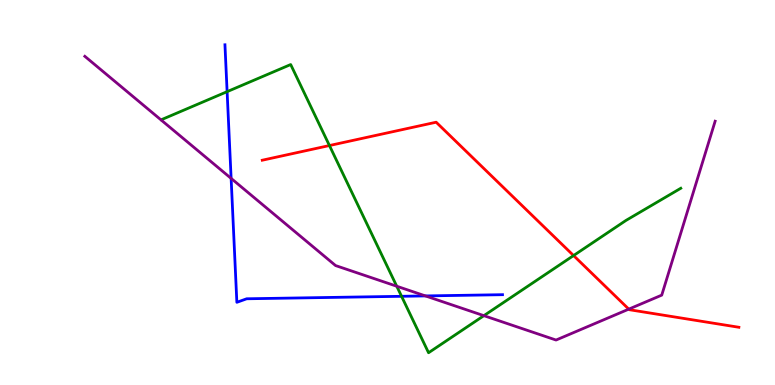[{'lines': ['blue', 'red'], 'intersections': []}, {'lines': ['green', 'red'], 'intersections': [{'x': 4.25, 'y': 6.22}, {'x': 7.4, 'y': 3.36}]}, {'lines': ['purple', 'red'], 'intersections': [{'x': 8.11, 'y': 1.97}]}, {'lines': ['blue', 'green'], 'intersections': [{'x': 2.93, 'y': 7.62}, {'x': 5.18, 'y': 2.3}]}, {'lines': ['blue', 'purple'], 'intersections': [{'x': 2.98, 'y': 5.37}, {'x': 5.49, 'y': 2.31}]}, {'lines': ['green', 'purple'], 'intersections': [{'x': 5.12, 'y': 2.57}, {'x': 6.24, 'y': 1.8}]}]